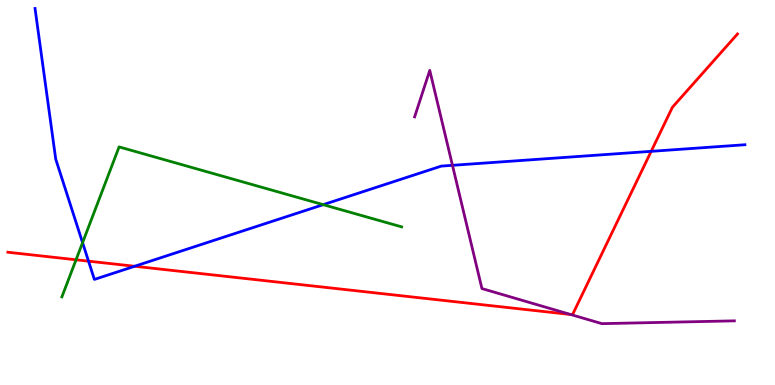[{'lines': ['blue', 'red'], 'intersections': [{'x': 1.14, 'y': 3.22}, {'x': 1.74, 'y': 3.08}, {'x': 8.4, 'y': 6.07}]}, {'lines': ['green', 'red'], 'intersections': [{'x': 0.981, 'y': 3.25}]}, {'lines': ['purple', 'red'], 'intersections': [{'x': 7.36, 'y': 1.83}]}, {'lines': ['blue', 'green'], 'intersections': [{'x': 1.07, 'y': 3.7}, {'x': 4.17, 'y': 4.68}]}, {'lines': ['blue', 'purple'], 'intersections': [{'x': 5.84, 'y': 5.71}]}, {'lines': ['green', 'purple'], 'intersections': []}]